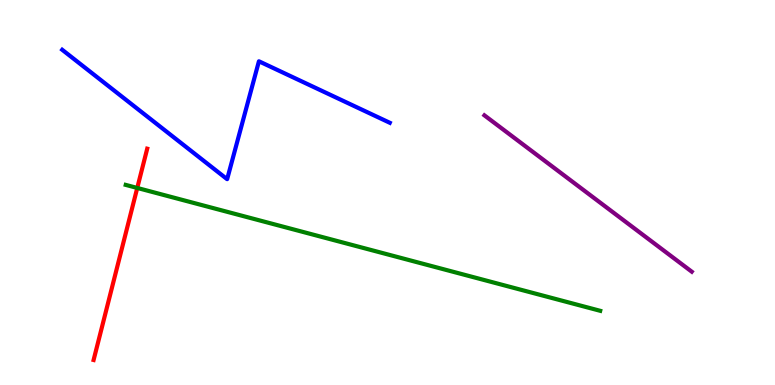[{'lines': ['blue', 'red'], 'intersections': []}, {'lines': ['green', 'red'], 'intersections': [{'x': 1.77, 'y': 5.12}]}, {'lines': ['purple', 'red'], 'intersections': []}, {'lines': ['blue', 'green'], 'intersections': []}, {'lines': ['blue', 'purple'], 'intersections': []}, {'lines': ['green', 'purple'], 'intersections': []}]